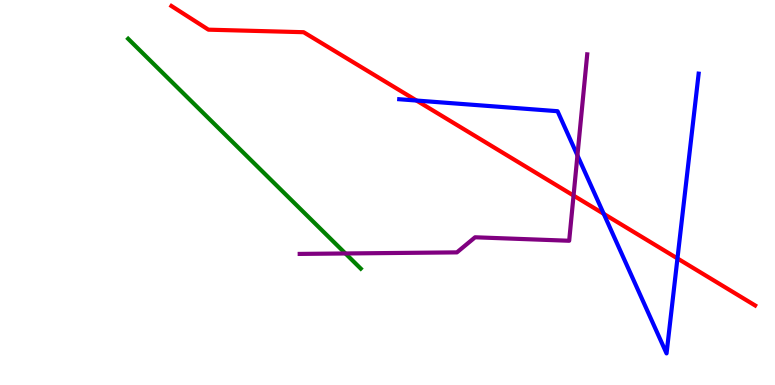[{'lines': ['blue', 'red'], 'intersections': [{'x': 5.37, 'y': 7.39}, {'x': 7.79, 'y': 4.45}, {'x': 8.74, 'y': 3.29}]}, {'lines': ['green', 'red'], 'intersections': []}, {'lines': ['purple', 'red'], 'intersections': [{'x': 7.4, 'y': 4.92}]}, {'lines': ['blue', 'green'], 'intersections': []}, {'lines': ['blue', 'purple'], 'intersections': [{'x': 7.45, 'y': 5.96}]}, {'lines': ['green', 'purple'], 'intersections': [{'x': 4.46, 'y': 3.42}]}]